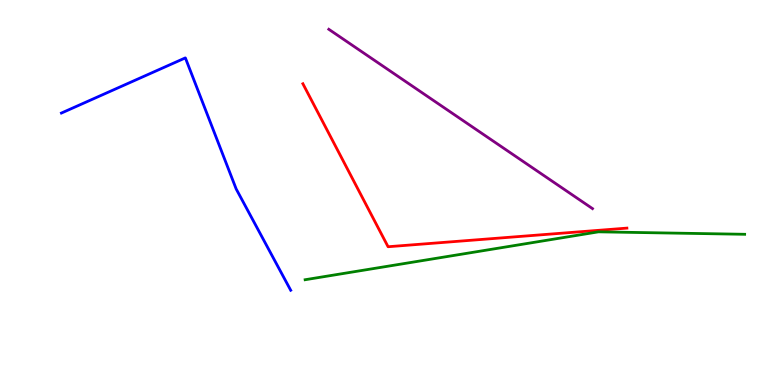[{'lines': ['blue', 'red'], 'intersections': []}, {'lines': ['green', 'red'], 'intersections': []}, {'lines': ['purple', 'red'], 'intersections': []}, {'lines': ['blue', 'green'], 'intersections': []}, {'lines': ['blue', 'purple'], 'intersections': []}, {'lines': ['green', 'purple'], 'intersections': []}]